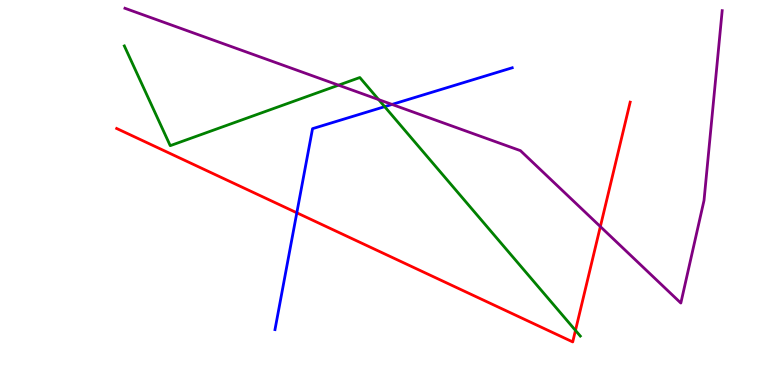[{'lines': ['blue', 'red'], 'intersections': [{'x': 3.83, 'y': 4.47}]}, {'lines': ['green', 'red'], 'intersections': [{'x': 7.43, 'y': 1.42}]}, {'lines': ['purple', 'red'], 'intersections': [{'x': 7.75, 'y': 4.11}]}, {'lines': ['blue', 'green'], 'intersections': [{'x': 4.96, 'y': 7.23}]}, {'lines': ['blue', 'purple'], 'intersections': [{'x': 5.06, 'y': 7.29}]}, {'lines': ['green', 'purple'], 'intersections': [{'x': 4.37, 'y': 7.79}, {'x': 4.89, 'y': 7.41}]}]